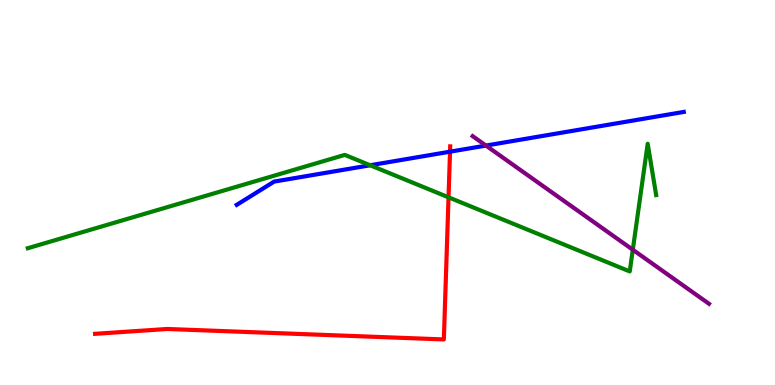[{'lines': ['blue', 'red'], 'intersections': [{'x': 5.81, 'y': 6.06}]}, {'lines': ['green', 'red'], 'intersections': [{'x': 5.79, 'y': 4.87}]}, {'lines': ['purple', 'red'], 'intersections': []}, {'lines': ['blue', 'green'], 'intersections': [{'x': 4.78, 'y': 5.71}]}, {'lines': ['blue', 'purple'], 'intersections': [{'x': 6.27, 'y': 6.22}]}, {'lines': ['green', 'purple'], 'intersections': [{'x': 8.17, 'y': 3.51}]}]